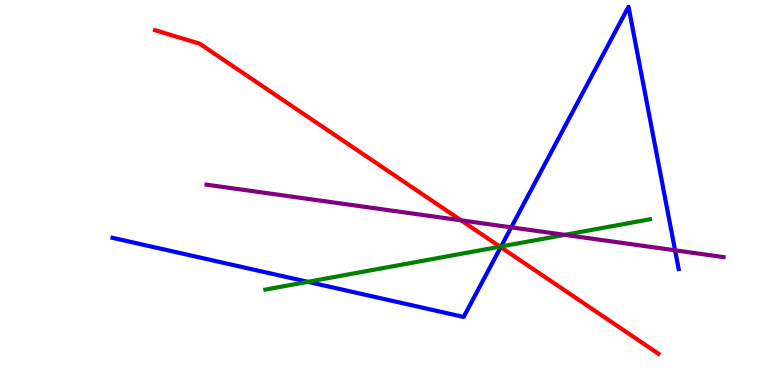[{'lines': ['blue', 'red'], 'intersections': [{'x': 6.46, 'y': 3.58}]}, {'lines': ['green', 'red'], 'intersections': [{'x': 6.45, 'y': 3.59}]}, {'lines': ['purple', 'red'], 'intersections': [{'x': 5.95, 'y': 4.28}]}, {'lines': ['blue', 'green'], 'intersections': [{'x': 3.97, 'y': 2.68}, {'x': 6.47, 'y': 3.6}]}, {'lines': ['blue', 'purple'], 'intersections': [{'x': 6.6, 'y': 4.09}, {'x': 8.71, 'y': 3.5}]}, {'lines': ['green', 'purple'], 'intersections': [{'x': 7.29, 'y': 3.9}]}]